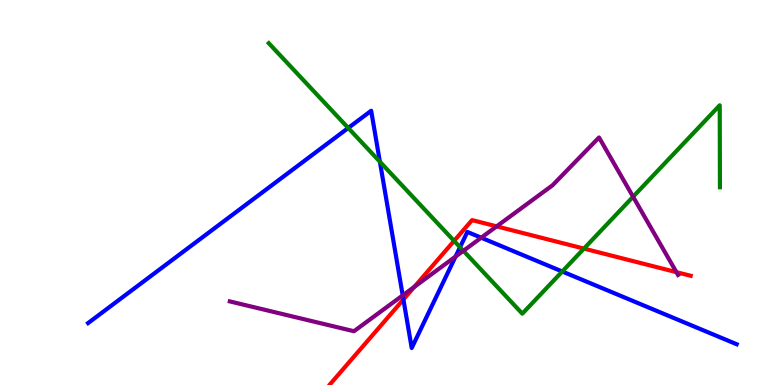[{'lines': ['blue', 'red'], 'intersections': [{'x': 5.21, 'y': 2.22}]}, {'lines': ['green', 'red'], 'intersections': [{'x': 5.86, 'y': 3.74}, {'x': 7.53, 'y': 3.54}]}, {'lines': ['purple', 'red'], 'intersections': [{'x': 5.35, 'y': 2.55}, {'x': 6.41, 'y': 4.12}, {'x': 8.73, 'y': 2.93}]}, {'lines': ['blue', 'green'], 'intersections': [{'x': 4.49, 'y': 6.68}, {'x': 4.9, 'y': 5.8}, {'x': 5.94, 'y': 3.58}, {'x': 7.25, 'y': 2.95}]}, {'lines': ['blue', 'purple'], 'intersections': [{'x': 5.2, 'y': 2.33}, {'x': 5.88, 'y': 3.34}, {'x': 6.21, 'y': 3.83}]}, {'lines': ['green', 'purple'], 'intersections': [{'x': 5.98, 'y': 3.49}, {'x': 8.17, 'y': 4.89}]}]